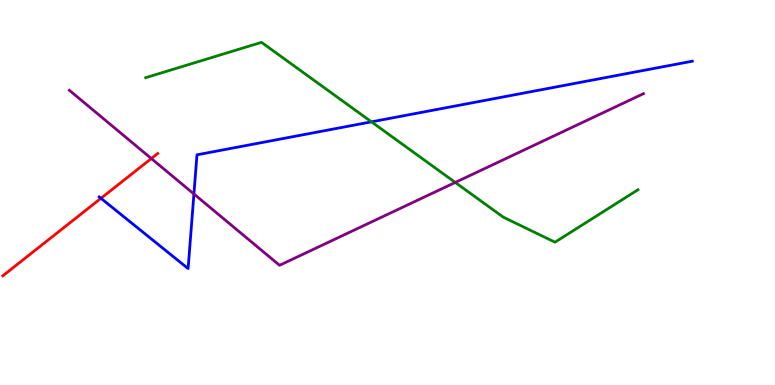[{'lines': ['blue', 'red'], 'intersections': [{'x': 1.3, 'y': 4.85}]}, {'lines': ['green', 'red'], 'intersections': []}, {'lines': ['purple', 'red'], 'intersections': [{'x': 1.95, 'y': 5.88}]}, {'lines': ['blue', 'green'], 'intersections': [{'x': 4.79, 'y': 6.84}]}, {'lines': ['blue', 'purple'], 'intersections': [{'x': 2.5, 'y': 4.96}]}, {'lines': ['green', 'purple'], 'intersections': [{'x': 5.87, 'y': 5.26}]}]